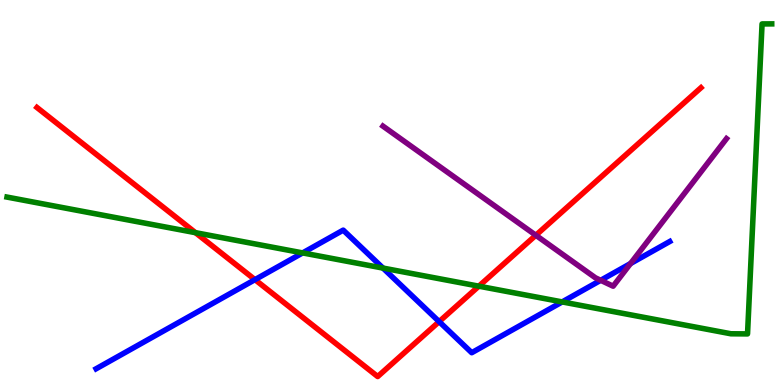[{'lines': ['blue', 'red'], 'intersections': [{'x': 3.29, 'y': 2.74}, {'x': 5.67, 'y': 1.65}]}, {'lines': ['green', 'red'], 'intersections': [{'x': 2.52, 'y': 3.96}, {'x': 6.18, 'y': 2.57}]}, {'lines': ['purple', 'red'], 'intersections': [{'x': 6.91, 'y': 3.89}]}, {'lines': ['blue', 'green'], 'intersections': [{'x': 3.91, 'y': 3.43}, {'x': 4.94, 'y': 3.04}, {'x': 7.25, 'y': 2.16}]}, {'lines': ['blue', 'purple'], 'intersections': [{'x': 7.75, 'y': 2.72}, {'x': 8.14, 'y': 3.16}]}, {'lines': ['green', 'purple'], 'intersections': []}]